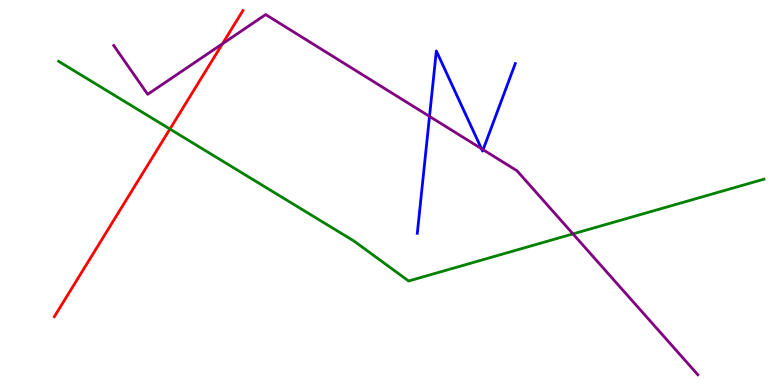[{'lines': ['blue', 'red'], 'intersections': []}, {'lines': ['green', 'red'], 'intersections': [{'x': 2.19, 'y': 6.65}]}, {'lines': ['purple', 'red'], 'intersections': [{'x': 2.87, 'y': 8.86}]}, {'lines': ['blue', 'green'], 'intersections': []}, {'lines': ['blue', 'purple'], 'intersections': [{'x': 5.54, 'y': 6.98}, {'x': 6.21, 'y': 6.14}, {'x': 6.23, 'y': 6.11}]}, {'lines': ['green', 'purple'], 'intersections': [{'x': 7.39, 'y': 3.92}]}]